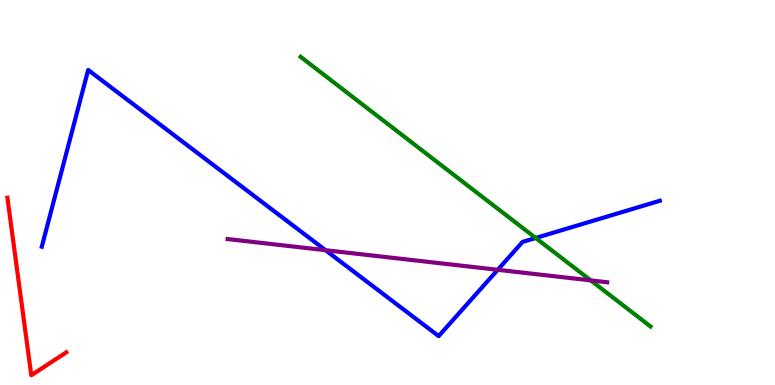[{'lines': ['blue', 'red'], 'intersections': []}, {'lines': ['green', 'red'], 'intersections': []}, {'lines': ['purple', 'red'], 'intersections': []}, {'lines': ['blue', 'green'], 'intersections': [{'x': 6.91, 'y': 3.82}]}, {'lines': ['blue', 'purple'], 'intersections': [{'x': 4.2, 'y': 3.5}, {'x': 6.42, 'y': 2.99}]}, {'lines': ['green', 'purple'], 'intersections': [{'x': 7.62, 'y': 2.72}]}]